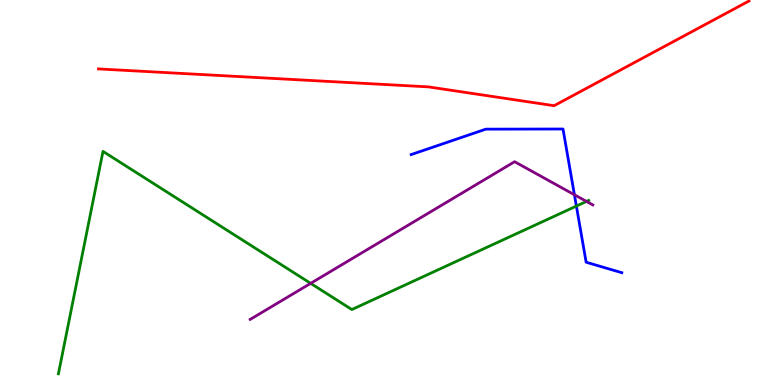[{'lines': ['blue', 'red'], 'intersections': []}, {'lines': ['green', 'red'], 'intersections': []}, {'lines': ['purple', 'red'], 'intersections': []}, {'lines': ['blue', 'green'], 'intersections': [{'x': 7.44, 'y': 4.65}]}, {'lines': ['blue', 'purple'], 'intersections': [{'x': 7.41, 'y': 4.94}]}, {'lines': ['green', 'purple'], 'intersections': [{'x': 4.01, 'y': 2.64}, {'x': 7.57, 'y': 4.77}]}]